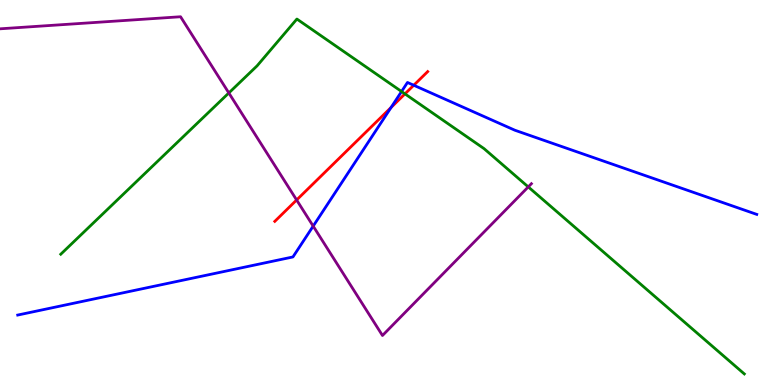[{'lines': ['blue', 'red'], 'intersections': [{'x': 5.05, 'y': 7.21}, {'x': 5.34, 'y': 7.79}]}, {'lines': ['green', 'red'], 'intersections': [{'x': 5.23, 'y': 7.56}]}, {'lines': ['purple', 'red'], 'intersections': [{'x': 3.83, 'y': 4.81}]}, {'lines': ['blue', 'green'], 'intersections': [{'x': 5.18, 'y': 7.62}]}, {'lines': ['blue', 'purple'], 'intersections': [{'x': 4.04, 'y': 4.13}]}, {'lines': ['green', 'purple'], 'intersections': [{'x': 2.95, 'y': 7.59}, {'x': 6.82, 'y': 5.15}]}]